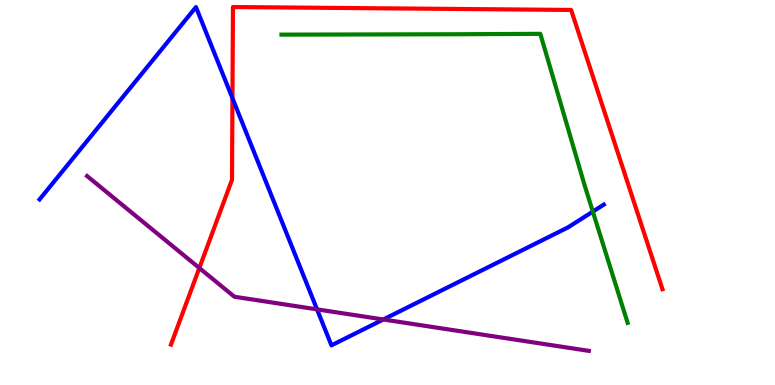[{'lines': ['blue', 'red'], 'intersections': [{'x': 3.0, 'y': 7.45}]}, {'lines': ['green', 'red'], 'intersections': []}, {'lines': ['purple', 'red'], 'intersections': [{'x': 2.57, 'y': 3.04}]}, {'lines': ['blue', 'green'], 'intersections': [{'x': 7.65, 'y': 4.5}]}, {'lines': ['blue', 'purple'], 'intersections': [{'x': 4.09, 'y': 1.96}, {'x': 4.95, 'y': 1.7}]}, {'lines': ['green', 'purple'], 'intersections': []}]